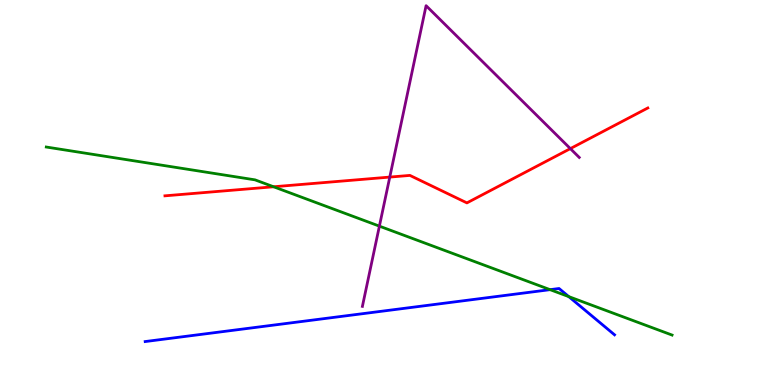[{'lines': ['blue', 'red'], 'intersections': []}, {'lines': ['green', 'red'], 'intersections': [{'x': 3.53, 'y': 5.15}]}, {'lines': ['purple', 'red'], 'intersections': [{'x': 5.03, 'y': 5.4}, {'x': 7.36, 'y': 6.14}]}, {'lines': ['blue', 'green'], 'intersections': [{'x': 7.1, 'y': 2.48}, {'x': 7.34, 'y': 2.3}]}, {'lines': ['blue', 'purple'], 'intersections': []}, {'lines': ['green', 'purple'], 'intersections': [{'x': 4.9, 'y': 4.13}]}]